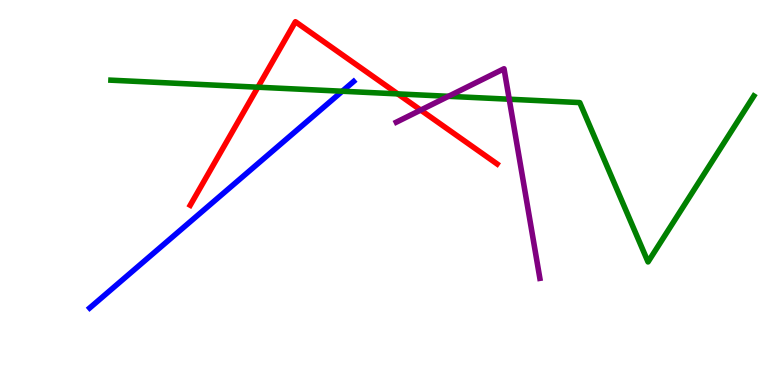[{'lines': ['blue', 'red'], 'intersections': []}, {'lines': ['green', 'red'], 'intersections': [{'x': 3.33, 'y': 7.74}, {'x': 5.13, 'y': 7.56}]}, {'lines': ['purple', 'red'], 'intersections': [{'x': 5.43, 'y': 7.14}]}, {'lines': ['blue', 'green'], 'intersections': [{'x': 4.42, 'y': 7.63}]}, {'lines': ['blue', 'purple'], 'intersections': []}, {'lines': ['green', 'purple'], 'intersections': [{'x': 5.79, 'y': 7.5}, {'x': 6.57, 'y': 7.42}]}]